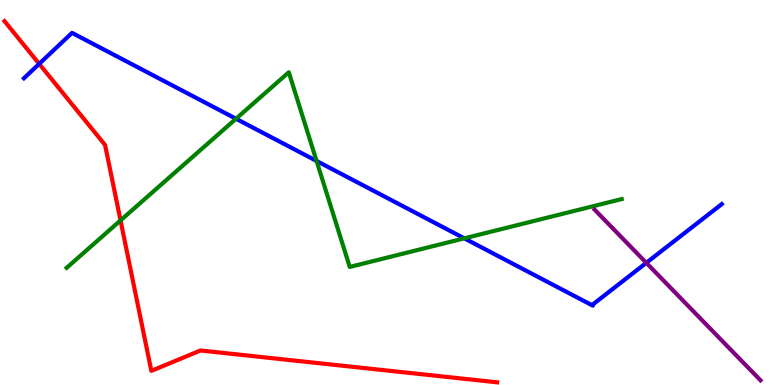[{'lines': ['blue', 'red'], 'intersections': [{'x': 0.506, 'y': 8.34}]}, {'lines': ['green', 'red'], 'intersections': [{'x': 1.56, 'y': 4.28}]}, {'lines': ['purple', 'red'], 'intersections': []}, {'lines': ['blue', 'green'], 'intersections': [{'x': 3.05, 'y': 6.92}, {'x': 4.08, 'y': 5.82}, {'x': 5.99, 'y': 3.81}]}, {'lines': ['blue', 'purple'], 'intersections': [{'x': 8.34, 'y': 3.17}]}, {'lines': ['green', 'purple'], 'intersections': []}]